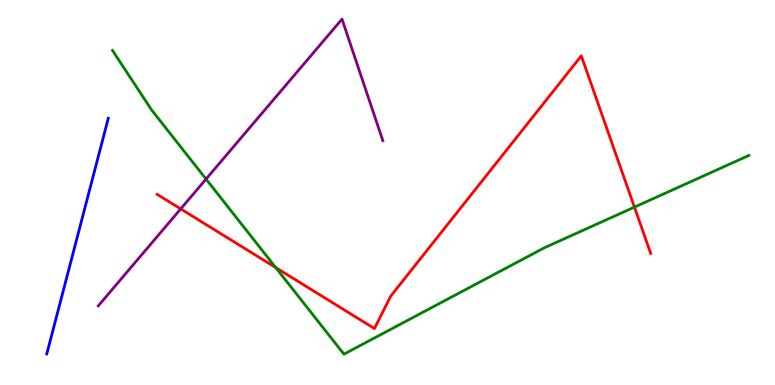[{'lines': ['blue', 'red'], 'intersections': []}, {'lines': ['green', 'red'], 'intersections': [{'x': 3.56, 'y': 3.05}, {'x': 8.19, 'y': 4.62}]}, {'lines': ['purple', 'red'], 'intersections': [{'x': 2.33, 'y': 4.57}]}, {'lines': ['blue', 'green'], 'intersections': []}, {'lines': ['blue', 'purple'], 'intersections': []}, {'lines': ['green', 'purple'], 'intersections': [{'x': 2.66, 'y': 5.35}]}]